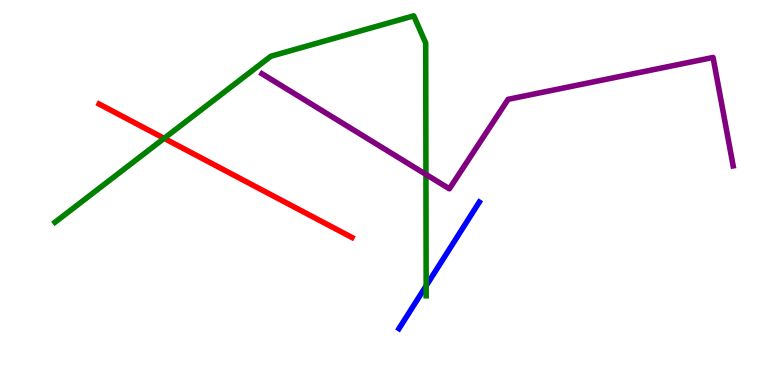[{'lines': ['blue', 'red'], 'intersections': []}, {'lines': ['green', 'red'], 'intersections': [{'x': 2.12, 'y': 6.41}]}, {'lines': ['purple', 'red'], 'intersections': []}, {'lines': ['blue', 'green'], 'intersections': [{'x': 5.5, 'y': 2.58}]}, {'lines': ['blue', 'purple'], 'intersections': []}, {'lines': ['green', 'purple'], 'intersections': [{'x': 5.5, 'y': 5.47}]}]